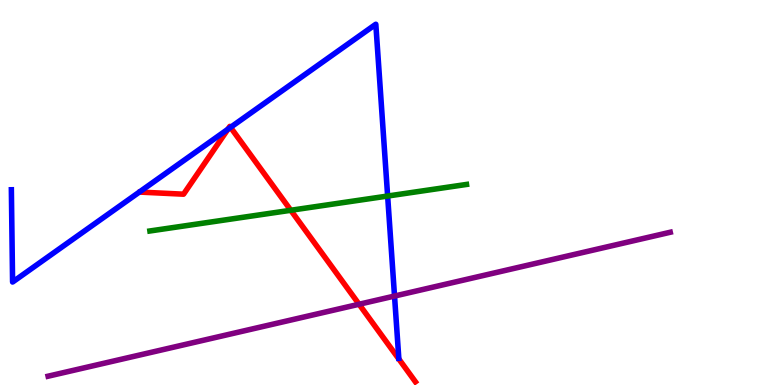[{'lines': ['blue', 'red'], 'intersections': [{'x': 2.94, 'y': 6.64}, {'x': 2.97, 'y': 6.69}]}, {'lines': ['green', 'red'], 'intersections': [{'x': 3.75, 'y': 4.54}]}, {'lines': ['purple', 'red'], 'intersections': [{'x': 4.63, 'y': 2.1}]}, {'lines': ['blue', 'green'], 'intersections': [{'x': 5.0, 'y': 4.91}]}, {'lines': ['blue', 'purple'], 'intersections': [{'x': 5.09, 'y': 2.31}]}, {'lines': ['green', 'purple'], 'intersections': []}]